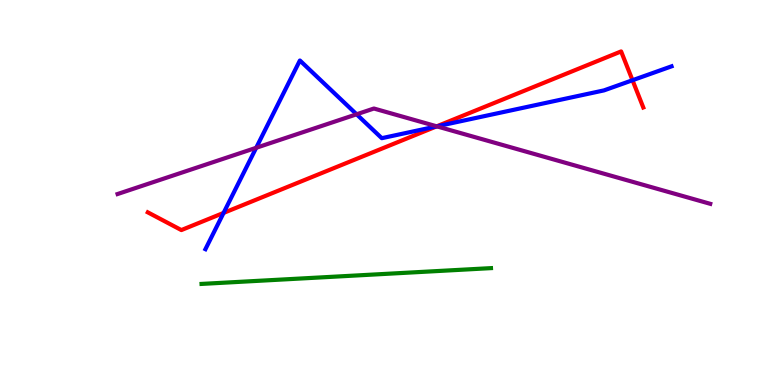[{'lines': ['blue', 'red'], 'intersections': [{'x': 2.88, 'y': 4.47}, {'x': 5.63, 'y': 6.72}, {'x': 8.16, 'y': 7.92}]}, {'lines': ['green', 'red'], 'intersections': []}, {'lines': ['purple', 'red'], 'intersections': [{'x': 5.64, 'y': 6.72}]}, {'lines': ['blue', 'green'], 'intersections': []}, {'lines': ['blue', 'purple'], 'intersections': [{'x': 3.31, 'y': 6.16}, {'x': 4.6, 'y': 7.03}, {'x': 5.64, 'y': 6.72}]}, {'lines': ['green', 'purple'], 'intersections': []}]